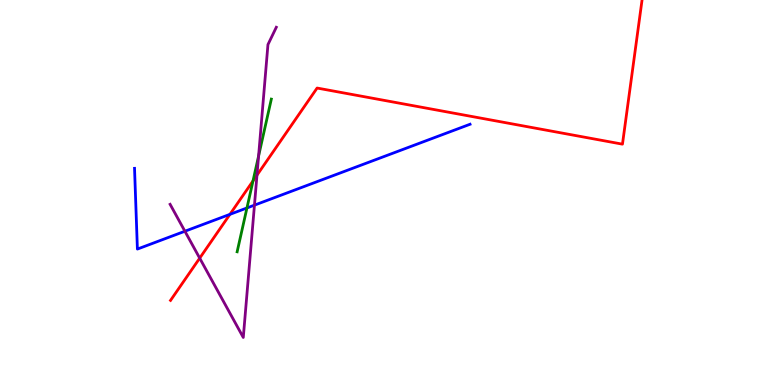[{'lines': ['blue', 'red'], 'intersections': [{'x': 2.97, 'y': 4.43}]}, {'lines': ['green', 'red'], 'intersections': [{'x': 3.26, 'y': 5.3}]}, {'lines': ['purple', 'red'], 'intersections': [{'x': 2.58, 'y': 3.29}, {'x': 3.32, 'y': 5.45}]}, {'lines': ['blue', 'green'], 'intersections': [{'x': 3.19, 'y': 4.6}]}, {'lines': ['blue', 'purple'], 'intersections': [{'x': 2.39, 'y': 3.99}, {'x': 3.28, 'y': 4.67}]}, {'lines': ['green', 'purple'], 'intersections': [{'x': 3.34, 'y': 5.95}]}]